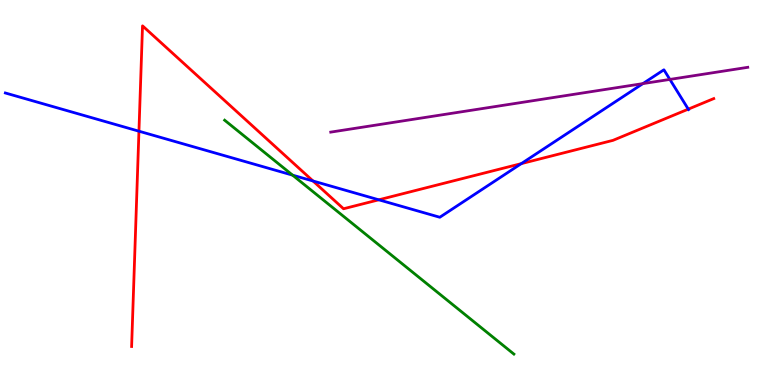[{'lines': ['blue', 'red'], 'intersections': [{'x': 1.79, 'y': 6.59}, {'x': 4.04, 'y': 5.3}, {'x': 4.89, 'y': 4.81}, {'x': 6.73, 'y': 5.75}, {'x': 8.88, 'y': 7.17}]}, {'lines': ['green', 'red'], 'intersections': []}, {'lines': ['purple', 'red'], 'intersections': []}, {'lines': ['blue', 'green'], 'intersections': [{'x': 3.78, 'y': 5.45}]}, {'lines': ['blue', 'purple'], 'intersections': [{'x': 8.3, 'y': 7.83}, {'x': 8.64, 'y': 7.94}]}, {'lines': ['green', 'purple'], 'intersections': []}]